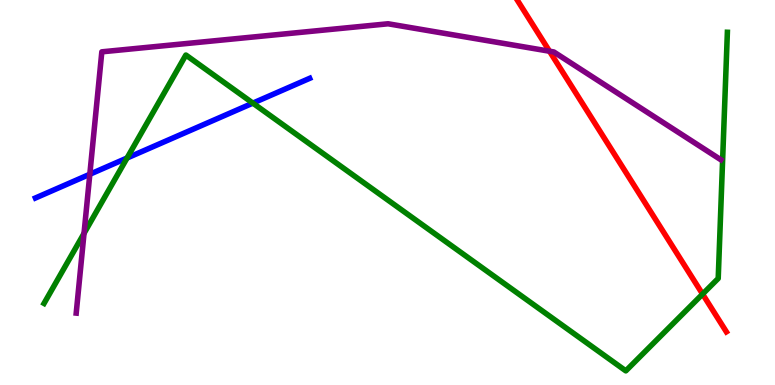[{'lines': ['blue', 'red'], 'intersections': []}, {'lines': ['green', 'red'], 'intersections': [{'x': 9.07, 'y': 2.36}]}, {'lines': ['purple', 'red'], 'intersections': [{'x': 7.09, 'y': 8.67}]}, {'lines': ['blue', 'green'], 'intersections': [{'x': 1.64, 'y': 5.9}, {'x': 3.26, 'y': 7.32}]}, {'lines': ['blue', 'purple'], 'intersections': [{'x': 1.16, 'y': 5.47}]}, {'lines': ['green', 'purple'], 'intersections': [{'x': 1.08, 'y': 3.94}]}]